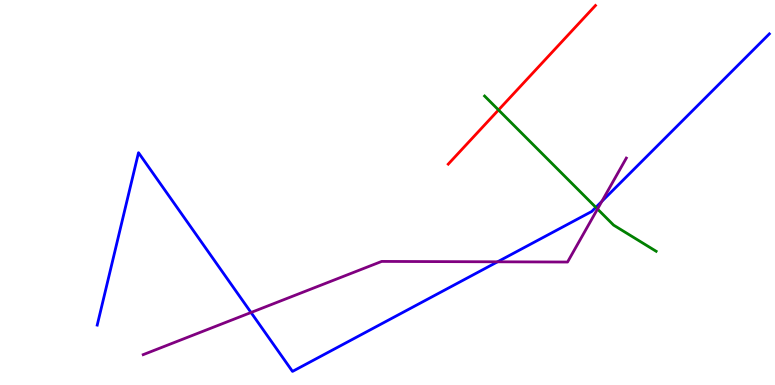[{'lines': ['blue', 'red'], 'intersections': []}, {'lines': ['green', 'red'], 'intersections': [{'x': 6.43, 'y': 7.14}]}, {'lines': ['purple', 'red'], 'intersections': []}, {'lines': ['blue', 'green'], 'intersections': [{'x': 7.69, 'y': 4.61}]}, {'lines': ['blue', 'purple'], 'intersections': [{'x': 3.24, 'y': 1.88}, {'x': 6.42, 'y': 3.2}, {'x': 7.77, 'y': 4.77}]}, {'lines': ['green', 'purple'], 'intersections': [{'x': 7.71, 'y': 4.57}]}]